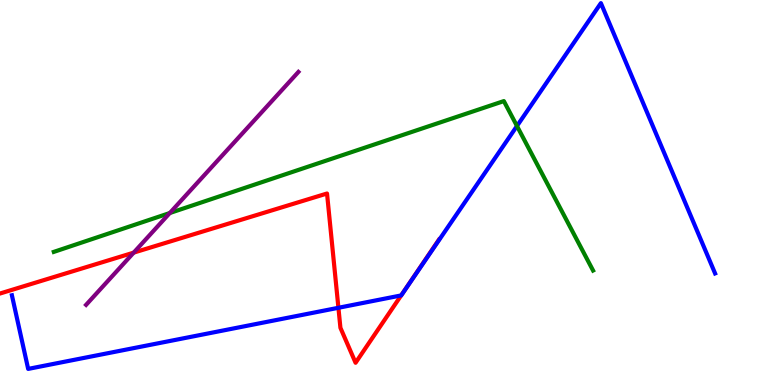[{'lines': ['blue', 'red'], 'intersections': [{'x': 4.37, 'y': 2.01}, {'x': 5.18, 'y': 2.33}]}, {'lines': ['green', 'red'], 'intersections': []}, {'lines': ['purple', 'red'], 'intersections': [{'x': 1.73, 'y': 3.44}]}, {'lines': ['blue', 'green'], 'intersections': [{'x': 6.67, 'y': 6.73}]}, {'lines': ['blue', 'purple'], 'intersections': []}, {'lines': ['green', 'purple'], 'intersections': [{'x': 2.19, 'y': 4.47}]}]